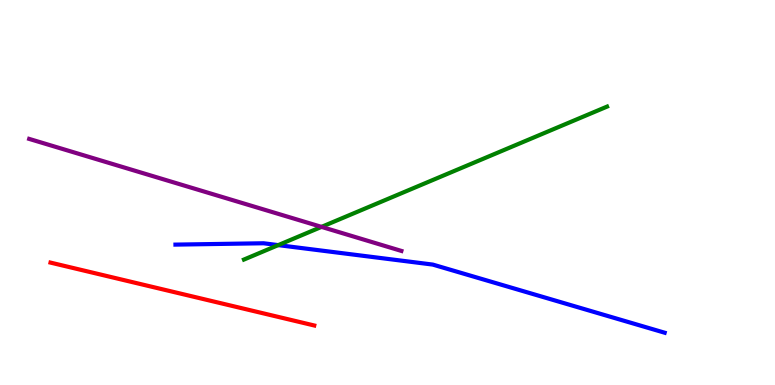[{'lines': ['blue', 'red'], 'intersections': []}, {'lines': ['green', 'red'], 'intersections': []}, {'lines': ['purple', 'red'], 'intersections': []}, {'lines': ['blue', 'green'], 'intersections': [{'x': 3.59, 'y': 3.63}]}, {'lines': ['blue', 'purple'], 'intersections': []}, {'lines': ['green', 'purple'], 'intersections': [{'x': 4.15, 'y': 4.11}]}]